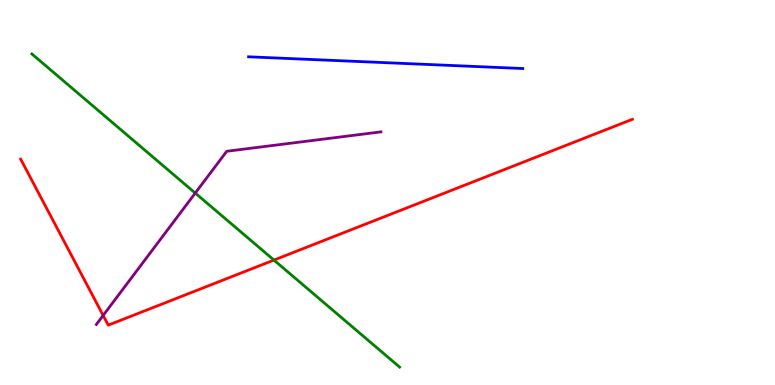[{'lines': ['blue', 'red'], 'intersections': []}, {'lines': ['green', 'red'], 'intersections': [{'x': 3.53, 'y': 3.24}]}, {'lines': ['purple', 'red'], 'intersections': [{'x': 1.33, 'y': 1.81}]}, {'lines': ['blue', 'green'], 'intersections': []}, {'lines': ['blue', 'purple'], 'intersections': []}, {'lines': ['green', 'purple'], 'intersections': [{'x': 2.52, 'y': 4.98}]}]